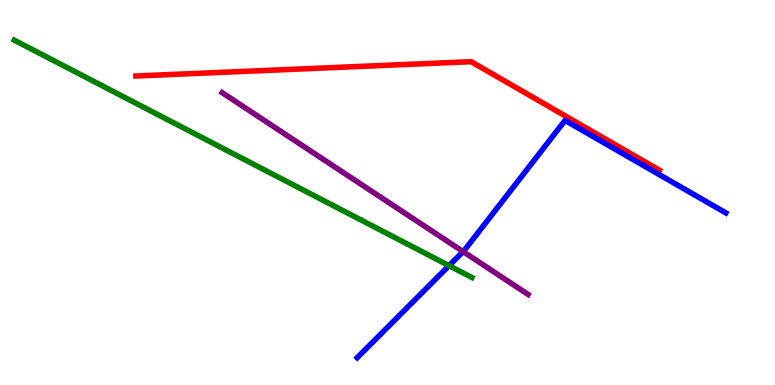[{'lines': ['blue', 'red'], 'intersections': []}, {'lines': ['green', 'red'], 'intersections': []}, {'lines': ['purple', 'red'], 'intersections': []}, {'lines': ['blue', 'green'], 'intersections': [{'x': 5.79, 'y': 3.1}]}, {'lines': ['blue', 'purple'], 'intersections': [{'x': 5.98, 'y': 3.47}]}, {'lines': ['green', 'purple'], 'intersections': []}]